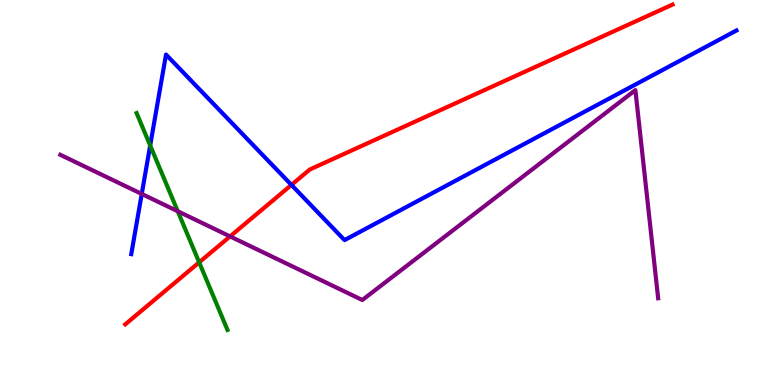[{'lines': ['blue', 'red'], 'intersections': [{'x': 3.76, 'y': 5.2}]}, {'lines': ['green', 'red'], 'intersections': [{'x': 2.57, 'y': 3.19}]}, {'lines': ['purple', 'red'], 'intersections': [{'x': 2.97, 'y': 3.86}]}, {'lines': ['blue', 'green'], 'intersections': [{'x': 1.94, 'y': 6.22}]}, {'lines': ['blue', 'purple'], 'intersections': [{'x': 1.83, 'y': 4.96}]}, {'lines': ['green', 'purple'], 'intersections': [{'x': 2.29, 'y': 4.51}]}]